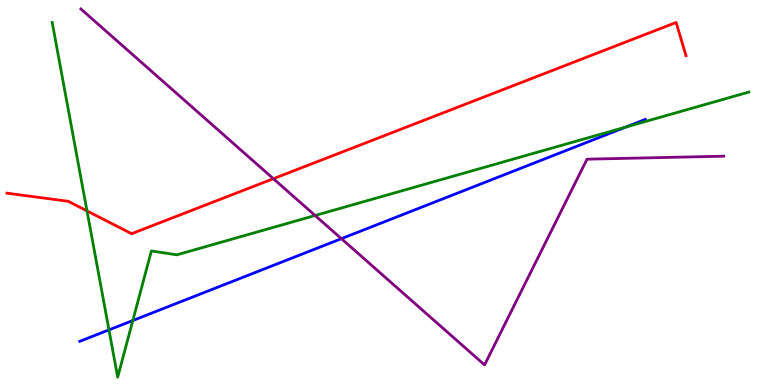[{'lines': ['blue', 'red'], 'intersections': []}, {'lines': ['green', 'red'], 'intersections': [{'x': 1.12, 'y': 4.52}]}, {'lines': ['purple', 'red'], 'intersections': [{'x': 3.53, 'y': 5.36}]}, {'lines': ['blue', 'green'], 'intersections': [{'x': 1.41, 'y': 1.43}, {'x': 1.71, 'y': 1.67}, {'x': 8.07, 'y': 6.7}]}, {'lines': ['blue', 'purple'], 'intersections': [{'x': 4.41, 'y': 3.8}]}, {'lines': ['green', 'purple'], 'intersections': [{'x': 4.07, 'y': 4.4}]}]